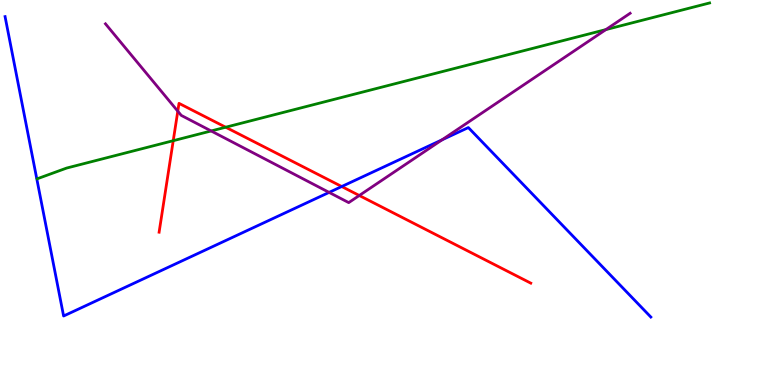[{'lines': ['blue', 'red'], 'intersections': [{'x': 4.41, 'y': 5.16}]}, {'lines': ['green', 'red'], 'intersections': [{'x': 2.24, 'y': 6.35}, {'x': 2.91, 'y': 6.7}]}, {'lines': ['purple', 'red'], 'intersections': [{'x': 2.29, 'y': 7.11}, {'x': 4.64, 'y': 4.92}]}, {'lines': ['blue', 'green'], 'intersections': []}, {'lines': ['blue', 'purple'], 'intersections': [{'x': 4.25, 'y': 5.0}, {'x': 5.7, 'y': 6.37}]}, {'lines': ['green', 'purple'], 'intersections': [{'x': 2.72, 'y': 6.6}, {'x': 7.82, 'y': 9.23}]}]